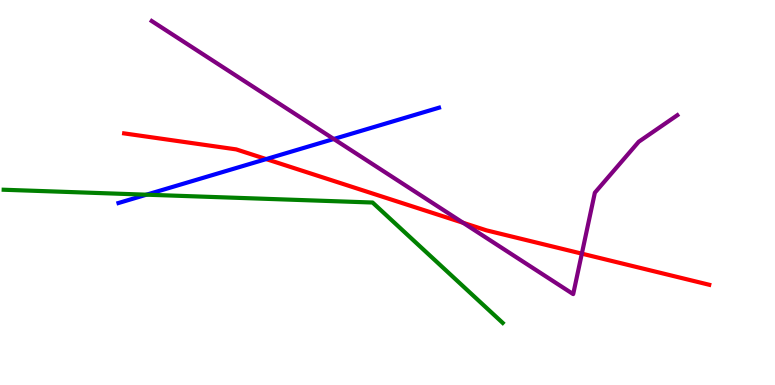[{'lines': ['blue', 'red'], 'intersections': [{'x': 3.43, 'y': 5.87}]}, {'lines': ['green', 'red'], 'intersections': []}, {'lines': ['purple', 'red'], 'intersections': [{'x': 5.98, 'y': 4.21}, {'x': 7.51, 'y': 3.41}]}, {'lines': ['blue', 'green'], 'intersections': [{'x': 1.89, 'y': 4.94}]}, {'lines': ['blue', 'purple'], 'intersections': [{'x': 4.31, 'y': 6.39}]}, {'lines': ['green', 'purple'], 'intersections': []}]